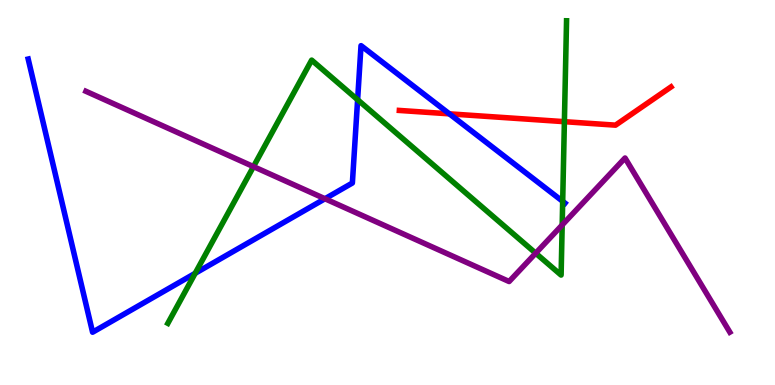[{'lines': ['blue', 'red'], 'intersections': [{'x': 5.8, 'y': 7.04}]}, {'lines': ['green', 'red'], 'intersections': [{'x': 7.28, 'y': 6.84}]}, {'lines': ['purple', 'red'], 'intersections': []}, {'lines': ['blue', 'green'], 'intersections': [{'x': 2.52, 'y': 2.9}, {'x': 4.61, 'y': 7.41}, {'x': 7.26, 'y': 4.77}]}, {'lines': ['blue', 'purple'], 'intersections': [{'x': 4.19, 'y': 4.84}]}, {'lines': ['green', 'purple'], 'intersections': [{'x': 3.27, 'y': 5.67}, {'x': 6.91, 'y': 3.42}, {'x': 7.25, 'y': 4.16}]}]